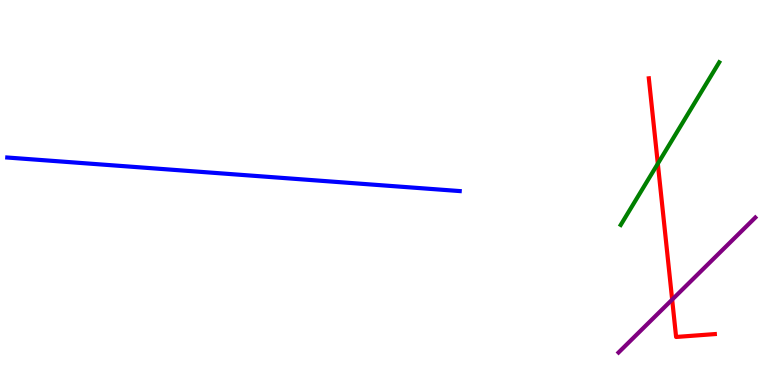[{'lines': ['blue', 'red'], 'intersections': []}, {'lines': ['green', 'red'], 'intersections': [{'x': 8.49, 'y': 5.75}]}, {'lines': ['purple', 'red'], 'intersections': [{'x': 8.67, 'y': 2.22}]}, {'lines': ['blue', 'green'], 'intersections': []}, {'lines': ['blue', 'purple'], 'intersections': []}, {'lines': ['green', 'purple'], 'intersections': []}]